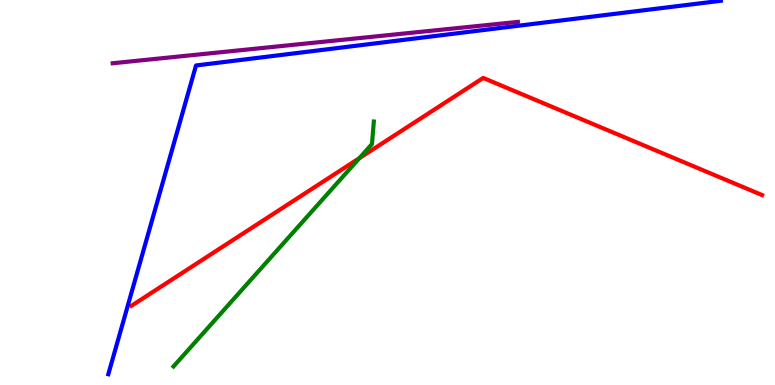[{'lines': ['blue', 'red'], 'intersections': []}, {'lines': ['green', 'red'], 'intersections': [{'x': 4.64, 'y': 5.89}]}, {'lines': ['purple', 'red'], 'intersections': []}, {'lines': ['blue', 'green'], 'intersections': []}, {'lines': ['blue', 'purple'], 'intersections': []}, {'lines': ['green', 'purple'], 'intersections': []}]